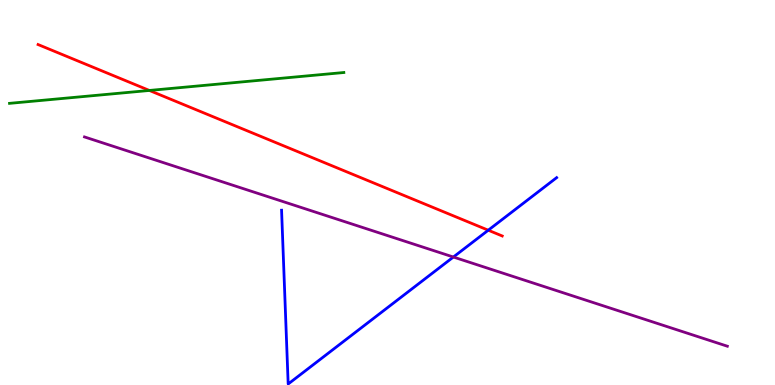[{'lines': ['blue', 'red'], 'intersections': [{'x': 6.3, 'y': 4.02}]}, {'lines': ['green', 'red'], 'intersections': [{'x': 1.93, 'y': 7.65}]}, {'lines': ['purple', 'red'], 'intersections': []}, {'lines': ['blue', 'green'], 'intersections': []}, {'lines': ['blue', 'purple'], 'intersections': [{'x': 5.85, 'y': 3.32}]}, {'lines': ['green', 'purple'], 'intersections': []}]